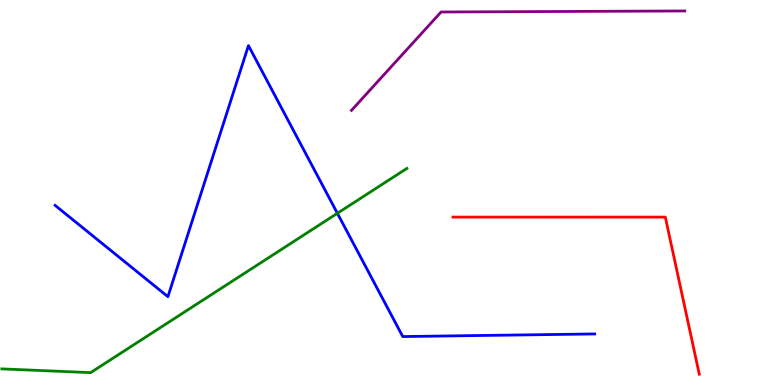[{'lines': ['blue', 'red'], 'intersections': []}, {'lines': ['green', 'red'], 'intersections': []}, {'lines': ['purple', 'red'], 'intersections': []}, {'lines': ['blue', 'green'], 'intersections': [{'x': 4.35, 'y': 4.46}]}, {'lines': ['blue', 'purple'], 'intersections': []}, {'lines': ['green', 'purple'], 'intersections': []}]